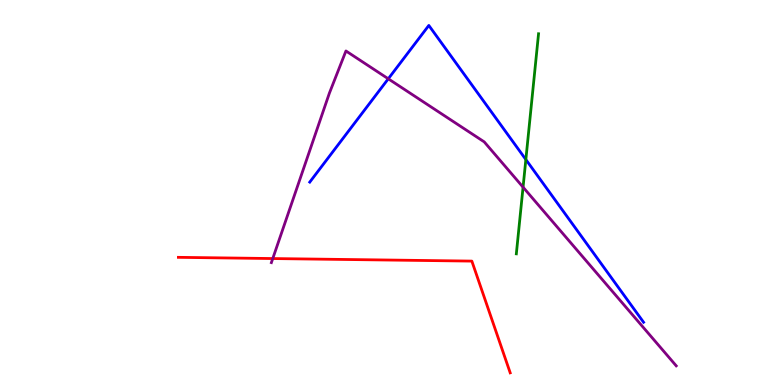[{'lines': ['blue', 'red'], 'intersections': []}, {'lines': ['green', 'red'], 'intersections': []}, {'lines': ['purple', 'red'], 'intersections': [{'x': 3.52, 'y': 3.28}]}, {'lines': ['blue', 'green'], 'intersections': [{'x': 6.79, 'y': 5.86}]}, {'lines': ['blue', 'purple'], 'intersections': [{'x': 5.01, 'y': 7.95}]}, {'lines': ['green', 'purple'], 'intersections': [{'x': 6.75, 'y': 5.14}]}]